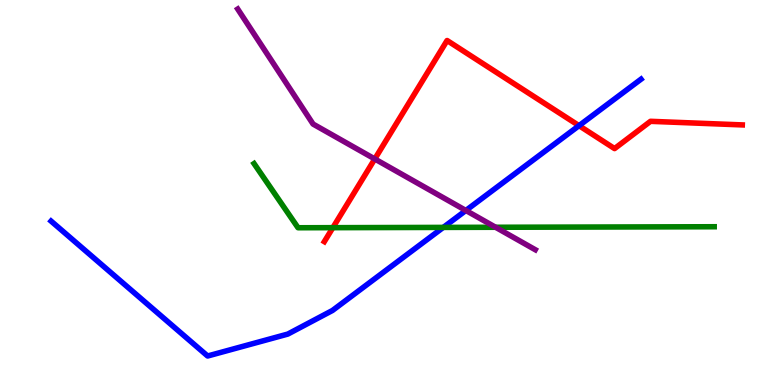[{'lines': ['blue', 'red'], 'intersections': [{'x': 7.47, 'y': 6.74}]}, {'lines': ['green', 'red'], 'intersections': [{'x': 4.29, 'y': 4.09}]}, {'lines': ['purple', 'red'], 'intersections': [{'x': 4.84, 'y': 5.87}]}, {'lines': ['blue', 'green'], 'intersections': [{'x': 5.72, 'y': 4.09}]}, {'lines': ['blue', 'purple'], 'intersections': [{'x': 6.01, 'y': 4.53}]}, {'lines': ['green', 'purple'], 'intersections': [{'x': 6.39, 'y': 4.1}]}]